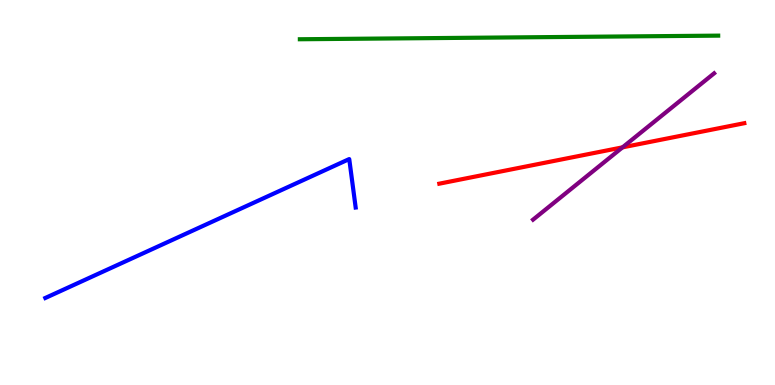[{'lines': ['blue', 'red'], 'intersections': []}, {'lines': ['green', 'red'], 'intersections': []}, {'lines': ['purple', 'red'], 'intersections': [{'x': 8.03, 'y': 6.17}]}, {'lines': ['blue', 'green'], 'intersections': []}, {'lines': ['blue', 'purple'], 'intersections': []}, {'lines': ['green', 'purple'], 'intersections': []}]